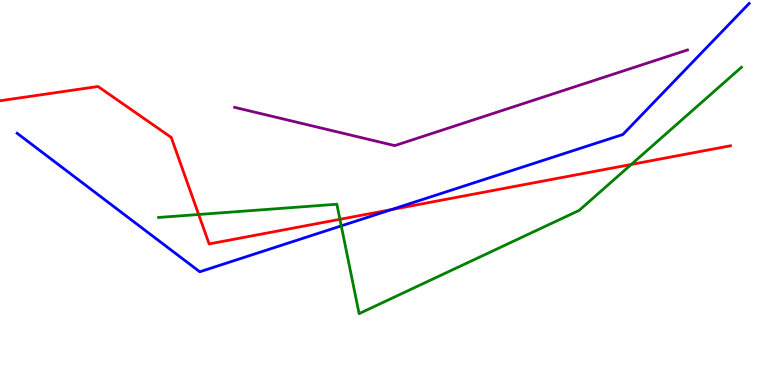[{'lines': ['blue', 'red'], 'intersections': [{'x': 5.05, 'y': 4.56}]}, {'lines': ['green', 'red'], 'intersections': [{'x': 2.56, 'y': 4.43}, {'x': 4.39, 'y': 4.3}, {'x': 8.15, 'y': 5.73}]}, {'lines': ['purple', 'red'], 'intersections': []}, {'lines': ['blue', 'green'], 'intersections': [{'x': 4.4, 'y': 4.13}]}, {'lines': ['blue', 'purple'], 'intersections': []}, {'lines': ['green', 'purple'], 'intersections': []}]